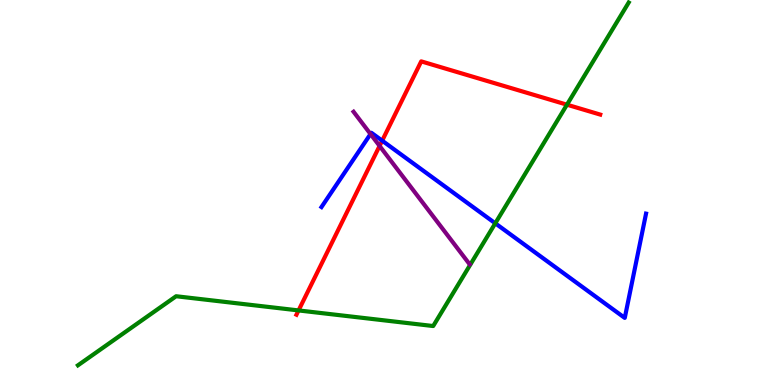[{'lines': ['blue', 'red'], 'intersections': [{'x': 4.93, 'y': 6.35}]}, {'lines': ['green', 'red'], 'intersections': [{'x': 3.85, 'y': 1.94}, {'x': 7.32, 'y': 7.28}]}, {'lines': ['purple', 'red'], 'intersections': [{'x': 4.9, 'y': 6.21}]}, {'lines': ['blue', 'green'], 'intersections': [{'x': 6.39, 'y': 4.2}]}, {'lines': ['blue', 'purple'], 'intersections': [{'x': 4.78, 'y': 6.52}]}, {'lines': ['green', 'purple'], 'intersections': []}]